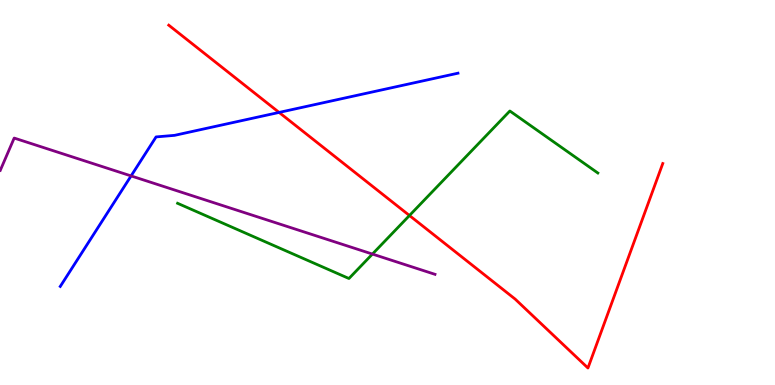[{'lines': ['blue', 'red'], 'intersections': [{'x': 3.6, 'y': 7.08}]}, {'lines': ['green', 'red'], 'intersections': [{'x': 5.28, 'y': 4.4}]}, {'lines': ['purple', 'red'], 'intersections': []}, {'lines': ['blue', 'green'], 'intersections': []}, {'lines': ['blue', 'purple'], 'intersections': [{'x': 1.69, 'y': 5.43}]}, {'lines': ['green', 'purple'], 'intersections': [{'x': 4.81, 'y': 3.4}]}]